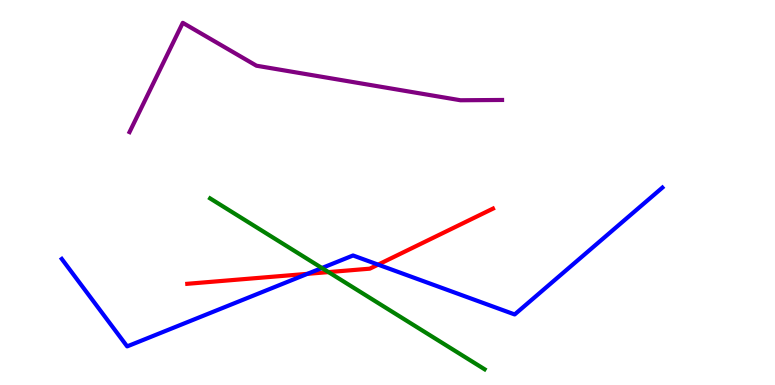[{'lines': ['blue', 'red'], 'intersections': [{'x': 3.97, 'y': 2.89}, {'x': 4.88, 'y': 3.13}]}, {'lines': ['green', 'red'], 'intersections': [{'x': 4.24, 'y': 2.93}]}, {'lines': ['purple', 'red'], 'intersections': []}, {'lines': ['blue', 'green'], 'intersections': [{'x': 4.15, 'y': 3.04}]}, {'lines': ['blue', 'purple'], 'intersections': []}, {'lines': ['green', 'purple'], 'intersections': []}]